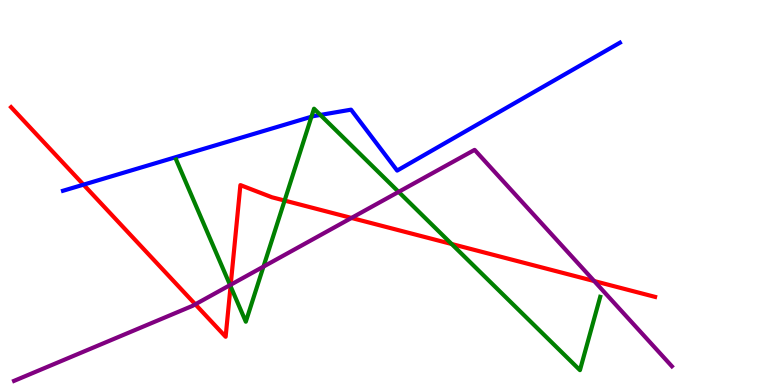[{'lines': ['blue', 'red'], 'intersections': [{'x': 1.08, 'y': 5.2}]}, {'lines': ['green', 'red'], 'intersections': [{'x': 2.97, 'y': 2.57}, {'x': 3.67, 'y': 4.79}, {'x': 5.83, 'y': 3.66}]}, {'lines': ['purple', 'red'], 'intersections': [{'x': 2.52, 'y': 2.1}, {'x': 2.98, 'y': 2.6}, {'x': 4.54, 'y': 4.34}, {'x': 7.67, 'y': 2.7}]}, {'lines': ['blue', 'green'], 'intersections': [{'x': 4.02, 'y': 6.97}, {'x': 4.13, 'y': 7.01}]}, {'lines': ['blue', 'purple'], 'intersections': []}, {'lines': ['green', 'purple'], 'intersections': [{'x': 2.97, 'y': 2.6}, {'x': 3.4, 'y': 3.07}, {'x': 5.14, 'y': 5.02}]}]